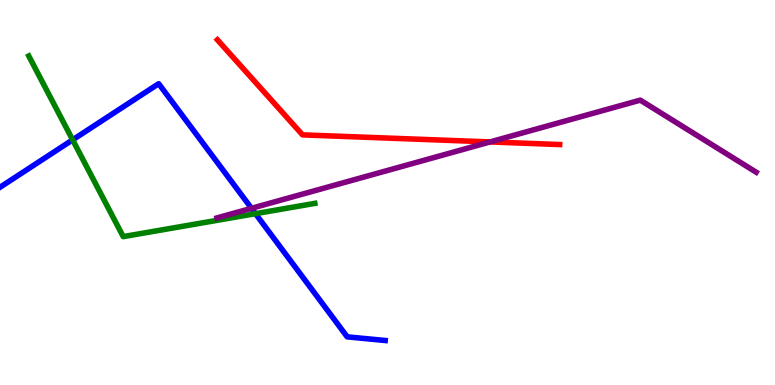[{'lines': ['blue', 'red'], 'intersections': []}, {'lines': ['green', 'red'], 'intersections': []}, {'lines': ['purple', 'red'], 'intersections': [{'x': 6.32, 'y': 6.31}]}, {'lines': ['blue', 'green'], 'intersections': [{'x': 0.937, 'y': 6.37}, {'x': 3.3, 'y': 4.45}]}, {'lines': ['blue', 'purple'], 'intersections': [{'x': 3.24, 'y': 4.59}]}, {'lines': ['green', 'purple'], 'intersections': []}]